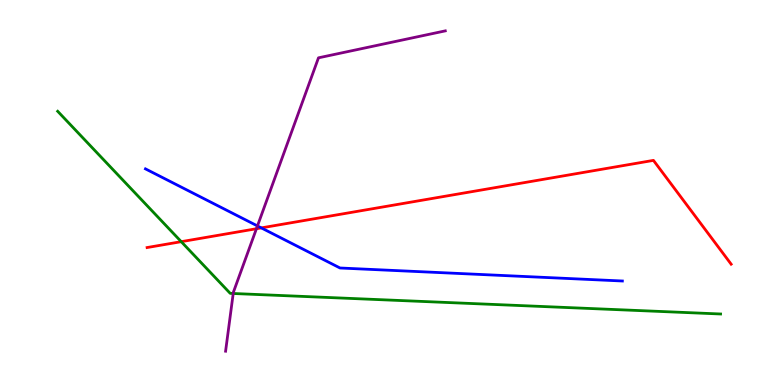[{'lines': ['blue', 'red'], 'intersections': [{'x': 3.37, 'y': 4.08}]}, {'lines': ['green', 'red'], 'intersections': [{'x': 2.34, 'y': 3.72}]}, {'lines': ['purple', 'red'], 'intersections': [{'x': 3.31, 'y': 4.06}]}, {'lines': ['blue', 'green'], 'intersections': []}, {'lines': ['blue', 'purple'], 'intersections': [{'x': 3.32, 'y': 4.13}]}, {'lines': ['green', 'purple'], 'intersections': [{'x': 3.01, 'y': 2.38}]}]